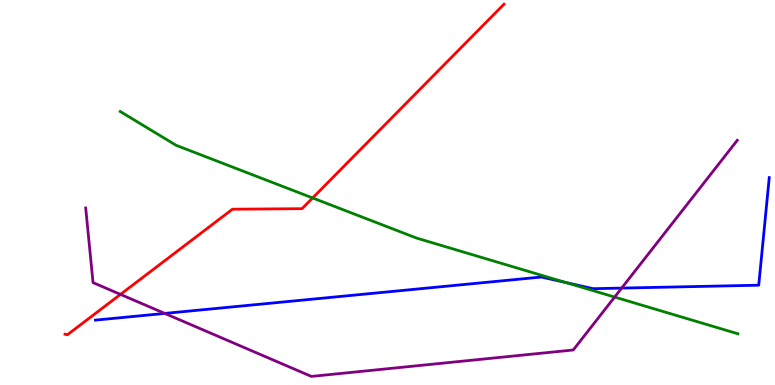[{'lines': ['blue', 'red'], 'intersections': []}, {'lines': ['green', 'red'], 'intersections': [{'x': 4.03, 'y': 4.86}]}, {'lines': ['purple', 'red'], 'intersections': [{'x': 1.55, 'y': 2.35}]}, {'lines': ['blue', 'green'], 'intersections': [{'x': 7.3, 'y': 2.66}]}, {'lines': ['blue', 'purple'], 'intersections': [{'x': 2.13, 'y': 1.86}, {'x': 8.02, 'y': 2.52}]}, {'lines': ['green', 'purple'], 'intersections': [{'x': 7.93, 'y': 2.28}]}]